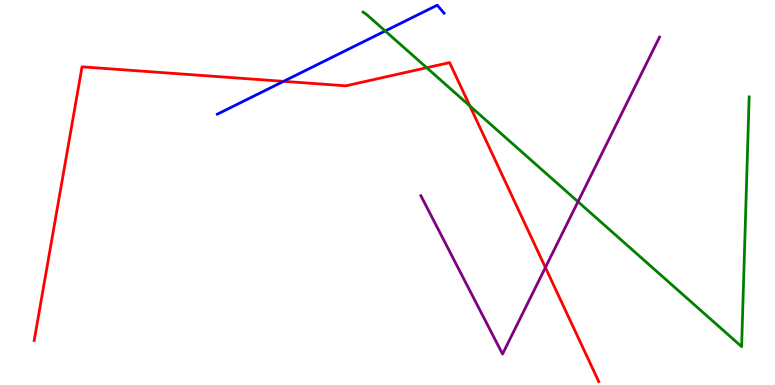[{'lines': ['blue', 'red'], 'intersections': [{'x': 3.66, 'y': 7.89}]}, {'lines': ['green', 'red'], 'intersections': [{'x': 5.51, 'y': 8.24}, {'x': 6.06, 'y': 7.25}]}, {'lines': ['purple', 'red'], 'intersections': [{'x': 7.04, 'y': 3.05}]}, {'lines': ['blue', 'green'], 'intersections': [{'x': 4.97, 'y': 9.2}]}, {'lines': ['blue', 'purple'], 'intersections': []}, {'lines': ['green', 'purple'], 'intersections': [{'x': 7.46, 'y': 4.76}]}]